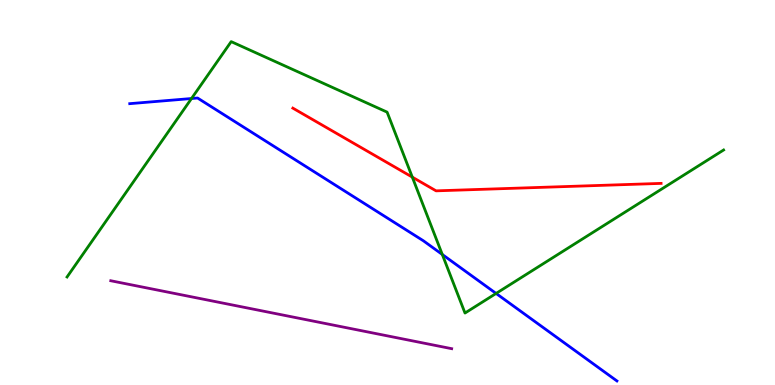[{'lines': ['blue', 'red'], 'intersections': []}, {'lines': ['green', 'red'], 'intersections': [{'x': 5.32, 'y': 5.4}]}, {'lines': ['purple', 'red'], 'intersections': []}, {'lines': ['blue', 'green'], 'intersections': [{'x': 2.47, 'y': 7.44}, {'x': 5.71, 'y': 3.39}, {'x': 6.4, 'y': 2.38}]}, {'lines': ['blue', 'purple'], 'intersections': []}, {'lines': ['green', 'purple'], 'intersections': []}]